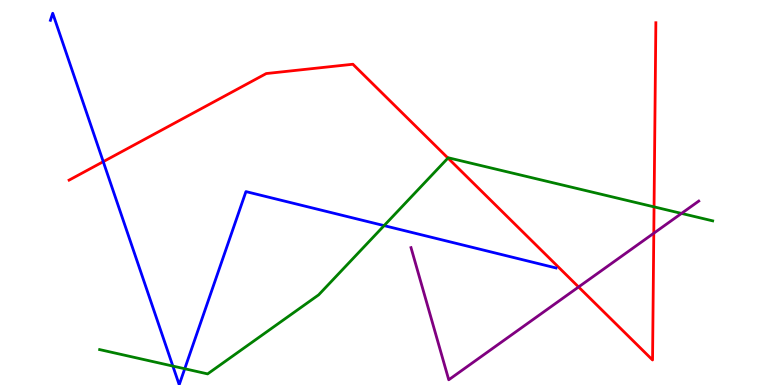[{'lines': ['blue', 'red'], 'intersections': [{'x': 1.33, 'y': 5.8}]}, {'lines': ['green', 'red'], 'intersections': [{'x': 5.78, 'y': 5.89}, {'x': 8.44, 'y': 4.63}]}, {'lines': ['purple', 'red'], 'intersections': [{'x': 7.47, 'y': 2.55}, {'x': 8.44, 'y': 3.94}]}, {'lines': ['blue', 'green'], 'intersections': [{'x': 2.23, 'y': 0.492}, {'x': 2.38, 'y': 0.422}, {'x': 4.96, 'y': 4.14}]}, {'lines': ['blue', 'purple'], 'intersections': []}, {'lines': ['green', 'purple'], 'intersections': [{'x': 8.79, 'y': 4.46}]}]